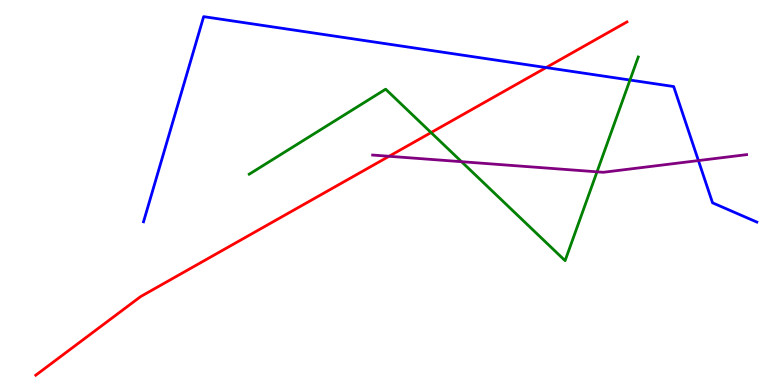[{'lines': ['blue', 'red'], 'intersections': [{'x': 7.05, 'y': 8.24}]}, {'lines': ['green', 'red'], 'intersections': [{'x': 5.56, 'y': 6.56}]}, {'lines': ['purple', 'red'], 'intersections': [{'x': 5.02, 'y': 5.94}]}, {'lines': ['blue', 'green'], 'intersections': [{'x': 8.13, 'y': 7.92}]}, {'lines': ['blue', 'purple'], 'intersections': [{'x': 9.01, 'y': 5.83}]}, {'lines': ['green', 'purple'], 'intersections': [{'x': 5.96, 'y': 5.8}, {'x': 7.7, 'y': 5.54}]}]